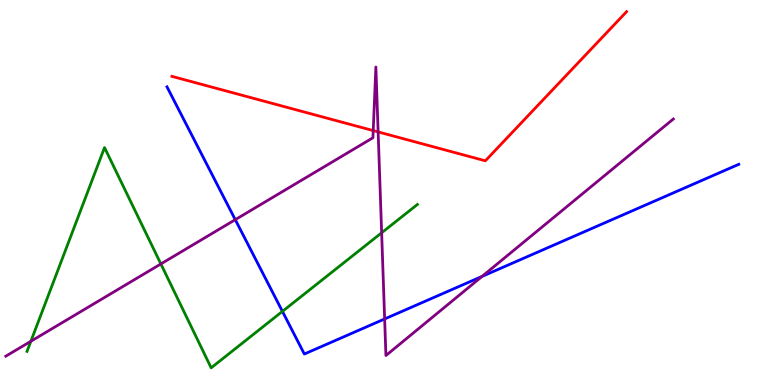[{'lines': ['blue', 'red'], 'intersections': []}, {'lines': ['green', 'red'], 'intersections': []}, {'lines': ['purple', 'red'], 'intersections': [{'x': 4.82, 'y': 6.61}, {'x': 4.88, 'y': 6.57}]}, {'lines': ['blue', 'green'], 'intersections': [{'x': 3.64, 'y': 1.91}]}, {'lines': ['blue', 'purple'], 'intersections': [{'x': 3.04, 'y': 4.29}, {'x': 4.96, 'y': 1.72}, {'x': 6.22, 'y': 2.82}]}, {'lines': ['green', 'purple'], 'intersections': [{'x': 0.398, 'y': 1.14}, {'x': 2.08, 'y': 3.14}, {'x': 4.92, 'y': 3.95}]}]